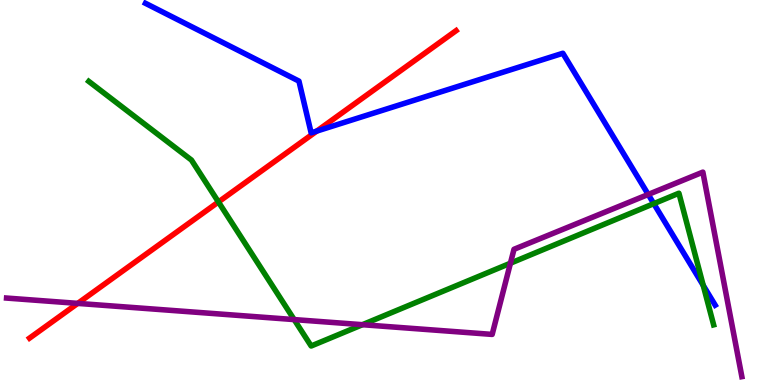[{'lines': ['blue', 'red'], 'intersections': [{'x': 4.09, 'y': 6.6}]}, {'lines': ['green', 'red'], 'intersections': [{'x': 2.82, 'y': 4.75}]}, {'lines': ['purple', 'red'], 'intersections': [{'x': 1.0, 'y': 2.12}]}, {'lines': ['blue', 'green'], 'intersections': [{'x': 8.44, 'y': 4.71}, {'x': 9.07, 'y': 2.59}]}, {'lines': ['blue', 'purple'], 'intersections': [{'x': 8.36, 'y': 4.95}]}, {'lines': ['green', 'purple'], 'intersections': [{'x': 3.8, 'y': 1.7}, {'x': 4.68, 'y': 1.57}, {'x': 6.59, 'y': 3.16}]}]